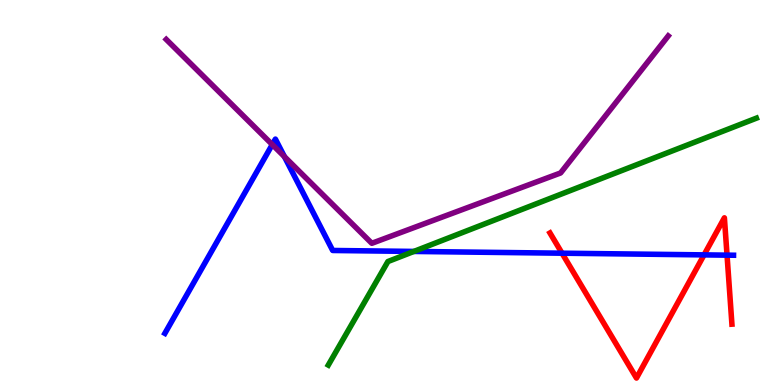[{'lines': ['blue', 'red'], 'intersections': [{'x': 7.25, 'y': 3.42}, {'x': 9.08, 'y': 3.38}, {'x': 9.38, 'y': 3.37}]}, {'lines': ['green', 'red'], 'intersections': []}, {'lines': ['purple', 'red'], 'intersections': []}, {'lines': ['blue', 'green'], 'intersections': [{'x': 5.34, 'y': 3.47}]}, {'lines': ['blue', 'purple'], 'intersections': [{'x': 3.51, 'y': 6.24}, {'x': 3.67, 'y': 5.93}]}, {'lines': ['green', 'purple'], 'intersections': []}]